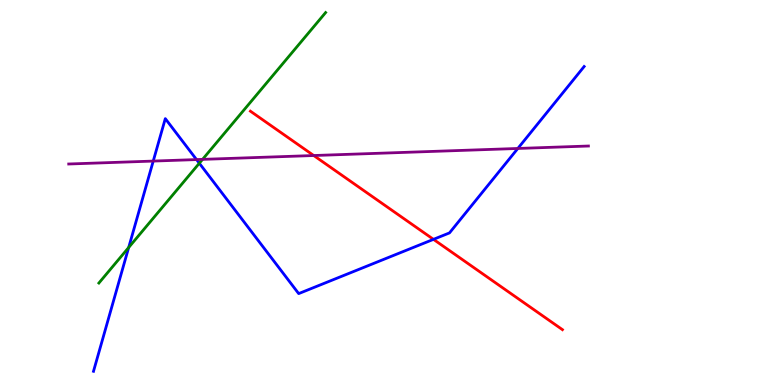[{'lines': ['blue', 'red'], 'intersections': [{'x': 5.59, 'y': 3.78}]}, {'lines': ['green', 'red'], 'intersections': []}, {'lines': ['purple', 'red'], 'intersections': [{'x': 4.05, 'y': 5.96}]}, {'lines': ['blue', 'green'], 'intersections': [{'x': 1.66, 'y': 3.57}, {'x': 2.57, 'y': 5.76}]}, {'lines': ['blue', 'purple'], 'intersections': [{'x': 1.98, 'y': 5.82}, {'x': 2.54, 'y': 5.86}, {'x': 6.68, 'y': 6.14}]}, {'lines': ['green', 'purple'], 'intersections': [{'x': 2.61, 'y': 5.86}]}]